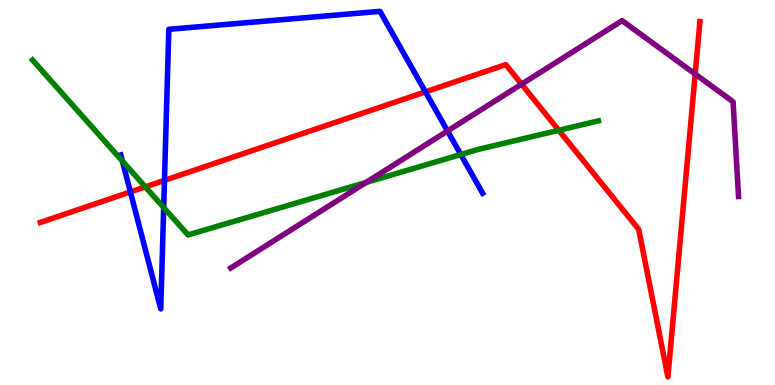[{'lines': ['blue', 'red'], 'intersections': [{'x': 1.68, 'y': 5.02}, {'x': 2.12, 'y': 5.32}, {'x': 5.49, 'y': 7.61}]}, {'lines': ['green', 'red'], 'intersections': [{'x': 1.87, 'y': 5.15}, {'x': 7.21, 'y': 6.62}]}, {'lines': ['purple', 'red'], 'intersections': [{'x': 6.73, 'y': 7.81}, {'x': 8.97, 'y': 8.08}]}, {'lines': ['blue', 'green'], 'intersections': [{'x': 1.58, 'y': 5.82}, {'x': 2.11, 'y': 4.61}, {'x': 5.95, 'y': 5.99}]}, {'lines': ['blue', 'purple'], 'intersections': [{'x': 5.77, 'y': 6.6}]}, {'lines': ['green', 'purple'], 'intersections': [{'x': 4.72, 'y': 5.26}]}]